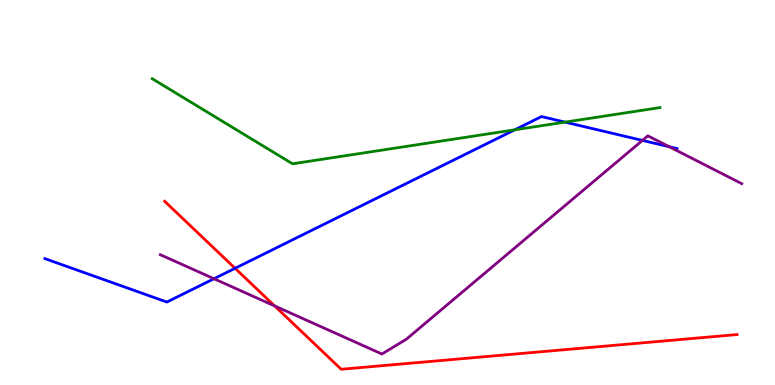[{'lines': ['blue', 'red'], 'intersections': [{'x': 3.03, 'y': 3.03}]}, {'lines': ['green', 'red'], 'intersections': []}, {'lines': ['purple', 'red'], 'intersections': [{'x': 3.54, 'y': 2.05}]}, {'lines': ['blue', 'green'], 'intersections': [{'x': 6.64, 'y': 6.63}, {'x': 7.29, 'y': 6.83}]}, {'lines': ['blue', 'purple'], 'intersections': [{'x': 2.76, 'y': 2.76}, {'x': 8.29, 'y': 6.35}, {'x': 8.64, 'y': 6.19}]}, {'lines': ['green', 'purple'], 'intersections': []}]